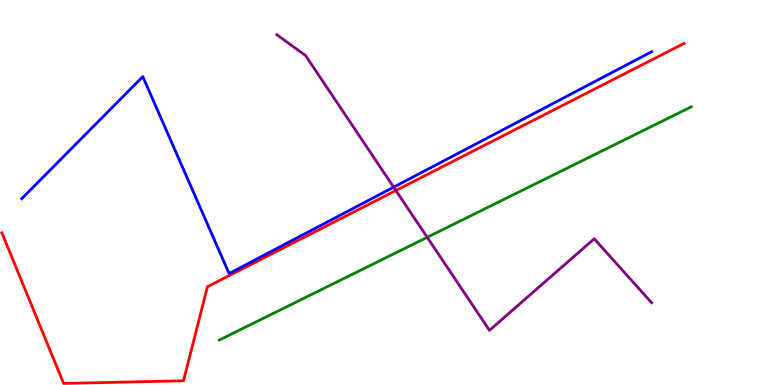[{'lines': ['blue', 'red'], 'intersections': []}, {'lines': ['green', 'red'], 'intersections': []}, {'lines': ['purple', 'red'], 'intersections': [{'x': 5.11, 'y': 5.05}]}, {'lines': ['blue', 'green'], 'intersections': []}, {'lines': ['blue', 'purple'], 'intersections': [{'x': 5.08, 'y': 5.14}]}, {'lines': ['green', 'purple'], 'intersections': [{'x': 5.51, 'y': 3.84}]}]